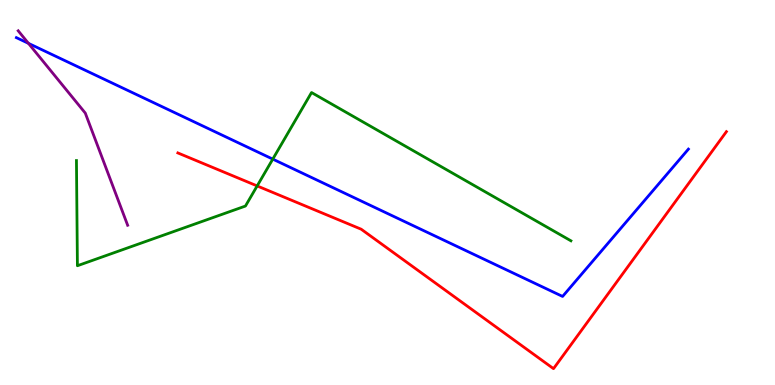[{'lines': ['blue', 'red'], 'intersections': []}, {'lines': ['green', 'red'], 'intersections': [{'x': 3.32, 'y': 5.17}]}, {'lines': ['purple', 'red'], 'intersections': []}, {'lines': ['blue', 'green'], 'intersections': [{'x': 3.52, 'y': 5.87}]}, {'lines': ['blue', 'purple'], 'intersections': [{'x': 0.367, 'y': 8.87}]}, {'lines': ['green', 'purple'], 'intersections': []}]